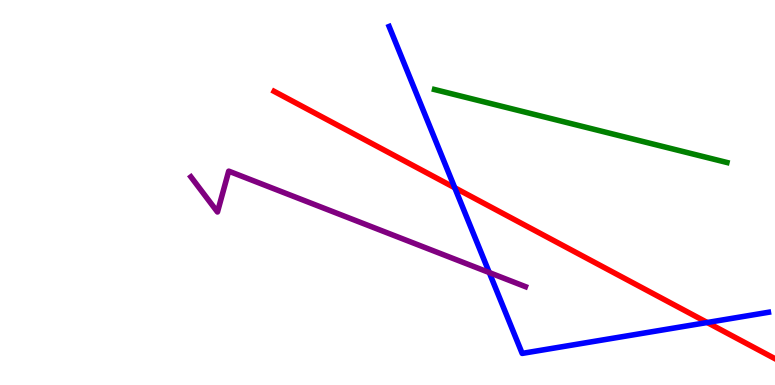[{'lines': ['blue', 'red'], 'intersections': [{'x': 5.87, 'y': 5.12}, {'x': 9.13, 'y': 1.62}]}, {'lines': ['green', 'red'], 'intersections': []}, {'lines': ['purple', 'red'], 'intersections': []}, {'lines': ['blue', 'green'], 'intersections': []}, {'lines': ['blue', 'purple'], 'intersections': [{'x': 6.31, 'y': 2.92}]}, {'lines': ['green', 'purple'], 'intersections': []}]